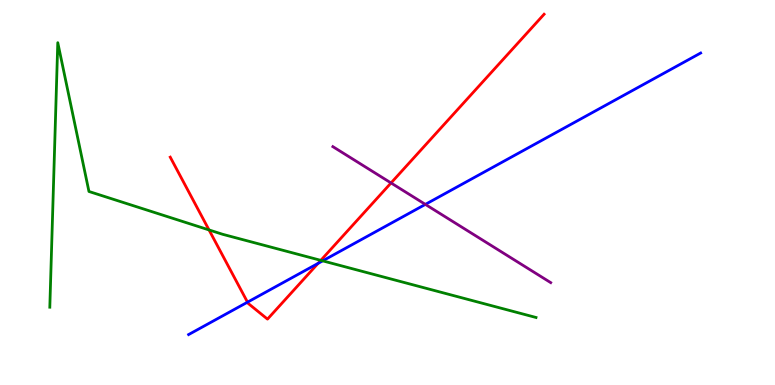[{'lines': ['blue', 'red'], 'intersections': [{'x': 3.19, 'y': 2.15}, {'x': 4.1, 'y': 3.16}]}, {'lines': ['green', 'red'], 'intersections': [{'x': 2.7, 'y': 4.03}, {'x': 4.14, 'y': 3.24}]}, {'lines': ['purple', 'red'], 'intersections': [{'x': 5.05, 'y': 5.25}]}, {'lines': ['blue', 'green'], 'intersections': [{'x': 4.16, 'y': 3.22}]}, {'lines': ['blue', 'purple'], 'intersections': [{'x': 5.49, 'y': 4.69}]}, {'lines': ['green', 'purple'], 'intersections': []}]